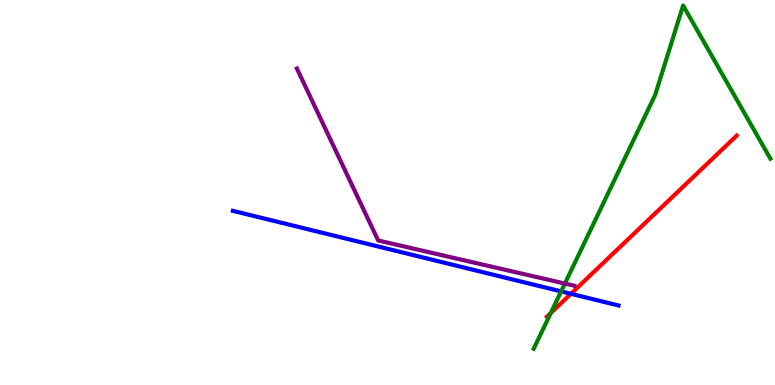[{'lines': ['blue', 'red'], 'intersections': [{'x': 7.37, 'y': 2.37}]}, {'lines': ['green', 'red'], 'intersections': [{'x': 7.11, 'y': 1.87}]}, {'lines': ['purple', 'red'], 'intersections': []}, {'lines': ['blue', 'green'], 'intersections': [{'x': 7.24, 'y': 2.43}]}, {'lines': ['blue', 'purple'], 'intersections': []}, {'lines': ['green', 'purple'], 'intersections': [{'x': 7.29, 'y': 2.63}]}]